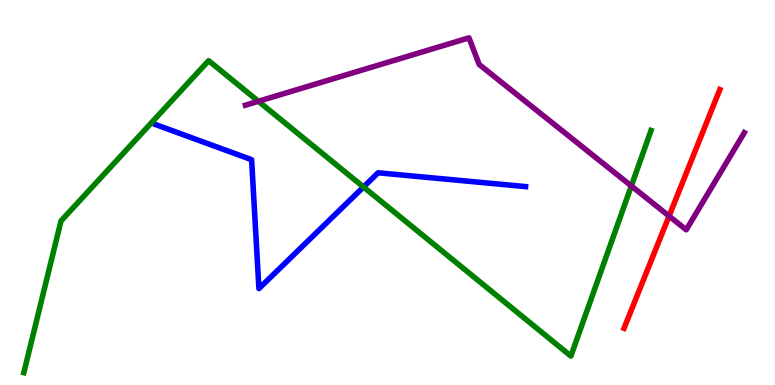[{'lines': ['blue', 'red'], 'intersections': []}, {'lines': ['green', 'red'], 'intersections': []}, {'lines': ['purple', 'red'], 'intersections': [{'x': 8.63, 'y': 4.39}]}, {'lines': ['blue', 'green'], 'intersections': [{'x': 4.69, 'y': 5.14}]}, {'lines': ['blue', 'purple'], 'intersections': []}, {'lines': ['green', 'purple'], 'intersections': [{'x': 3.33, 'y': 7.37}, {'x': 8.15, 'y': 5.17}]}]